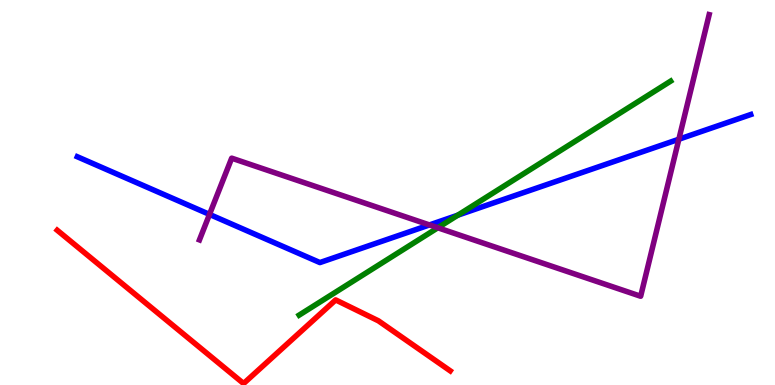[{'lines': ['blue', 'red'], 'intersections': []}, {'lines': ['green', 'red'], 'intersections': []}, {'lines': ['purple', 'red'], 'intersections': []}, {'lines': ['blue', 'green'], 'intersections': [{'x': 5.91, 'y': 4.41}]}, {'lines': ['blue', 'purple'], 'intersections': [{'x': 2.7, 'y': 4.43}, {'x': 5.54, 'y': 4.16}, {'x': 8.76, 'y': 6.38}]}, {'lines': ['green', 'purple'], 'intersections': [{'x': 5.65, 'y': 4.08}]}]